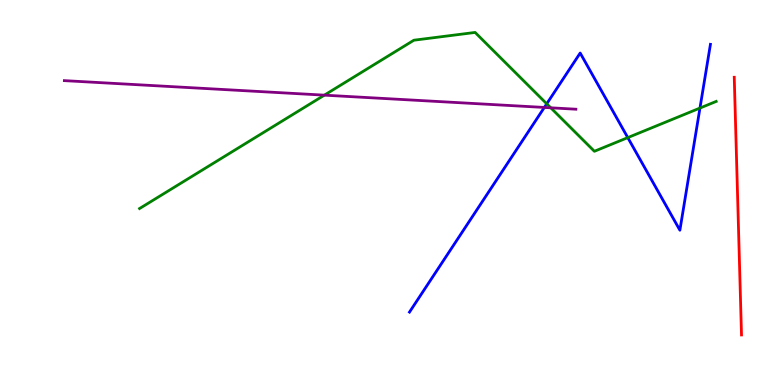[{'lines': ['blue', 'red'], 'intersections': []}, {'lines': ['green', 'red'], 'intersections': []}, {'lines': ['purple', 'red'], 'intersections': []}, {'lines': ['blue', 'green'], 'intersections': [{'x': 7.05, 'y': 7.3}, {'x': 8.1, 'y': 6.43}, {'x': 9.03, 'y': 7.19}]}, {'lines': ['blue', 'purple'], 'intersections': [{'x': 7.02, 'y': 7.21}]}, {'lines': ['green', 'purple'], 'intersections': [{'x': 4.19, 'y': 7.53}, {'x': 7.11, 'y': 7.2}]}]